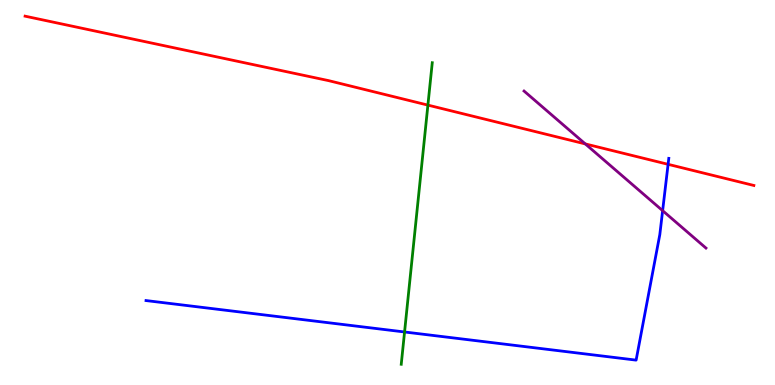[{'lines': ['blue', 'red'], 'intersections': [{'x': 8.62, 'y': 5.73}]}, {'lines': ['green', 'red'], 'intersections': [{'x': 5.52, 'y': 7.27}]}, {'lines': ['purple', 'red'], 'intersections': [{'x': 7.55, 'y': 6.26}]}, {'lines': ['blue', 'green'], 'intersections': [{'x': 5.22, 'y': 1.38}]}, {'lines': ['blue', 'purple'], 'intersections': [{'x': 8.55, 'y': 4.53}]}, {'lines': ['green', 'purple'], 'intersections': []}]